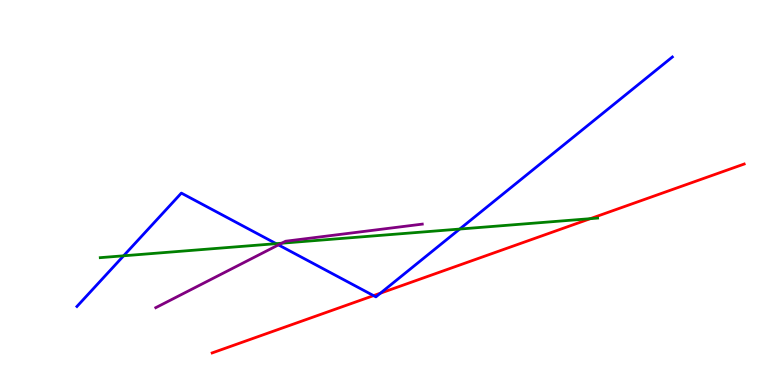[{'lines': ['blue', 'red'], 'intersections': [{'x': 4.82, 'y': 2.32}, {'x': 4.91, 'y': 2.39}]}, {'lines': ['green', 'red'], 'intersections': [{'x': 7.62, 'y': 4.32}]}, {'lines': ['purple', 'red'], 'intersections': []}, {'lines': ['blue', 'green'], 'intersections': [{'x': 1.6, 'y': 3.36}, {'x': 3.56, 'y': 3.67}, {'x': 5.93, 'y': 4.05}]}, {'lines': ['blue', 'purple'], 'intersections': [{'x': 3.59, 'y': 3.64}]}, {'lines': ['green', 'purple'], 'intersections': [{'x': 3.63, 'y': 3.68}]}]